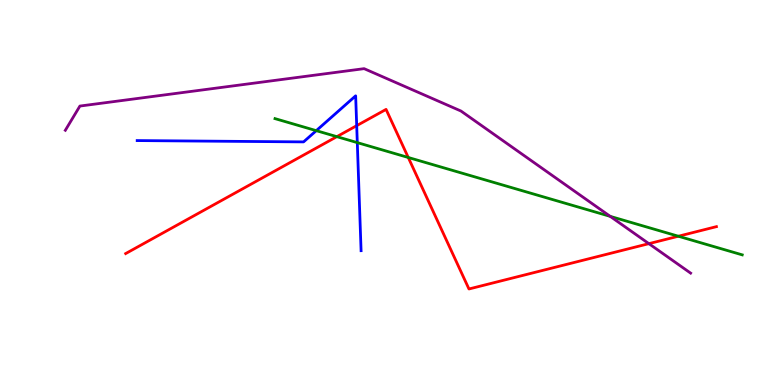[{'lines': ['blue', 'red'], 'intersections': [{'x': 4.6, 'y': 6.74}]}, {'lines': ['green', 'red'], 'intersections': [{'x': 4.35, 'y': 6.45}, {'x': 5.27, 'y': 5.91}, {'x': 8.75, 'y': 3.86}]}, {'lines': ['purple', 'red'], 'intersections': [{'x': 8.37, 'y': 3.67}]}, {'lines': ['blue', 'green'], 'intersections': [{'x': 4.08, 'y': 6.61}, {'x': 4.61, 'y': 6.3}]}, {'lines': ['blue', 'purple'], 'intersections': []}, {'lines': ['green', 'purple'], 'intersections': [{'x': 7.87, 'y': 4.38}]}]